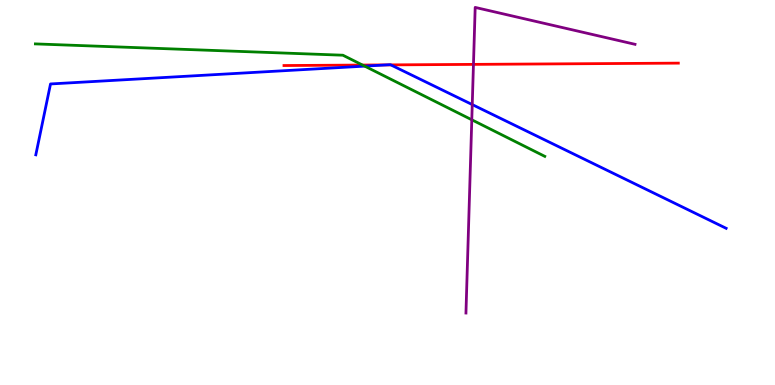[{'lines': ['blue', 'red'], 'intersections': [{'x': 4.98, 'y': 8.31}, {'x': 5.04, 'y': 8.31}]}, {'lines': ['green', 'red'], 'intersections': [{'x': 4.68, 'y': 8.31}]}, {'lines': ['purple', 'red'], 'intersections': [{'x': 6.11, 'y': 8.33}]}, {'lines': ['blue', 'green'], 'intersections': [{'x': 4.71, 'y': 8.28}]}, {'lines': ['blue', 'purple'], 'intersections': [{'x': 6.09, 'y': 7.28}]}, {'lines': ['green', 'purple'], 'intersections': [{'x': 6.09, 'y': 6.89}]}]